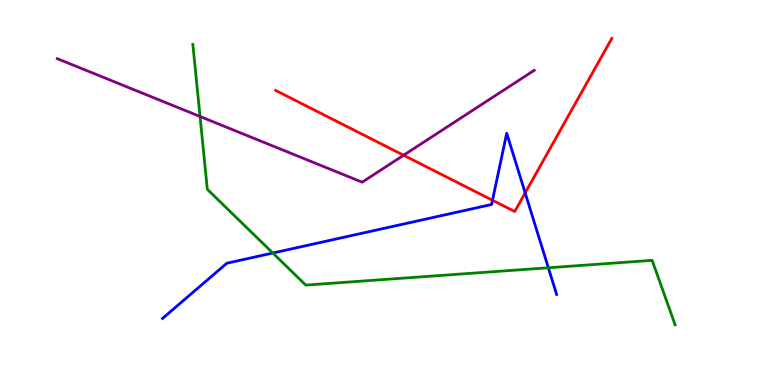[{'lines': ['blue', 'red'], 'intersections': [{'x': 6.35, 'y': 4.8}, {'x': 6.78, 'y': 4.99}]}, {'lines': ['green', 'red'], 'intersections': []}, {'lines': ['purple', 'red'], 'intersections': [{'x': 5.21, 'y': 5.97}]}, {'lines': ['blue', 'green'], 'intersections': [{'x': 3.52, 'y': 3.43}, {'x': 7.08, 'y': 3.05}]}, {'lines': ['blue', 'purple'], 'intersections': []}, {'lines': ['green', 'purple'], 'intersections': [{'x': 2.58, 'y': 6.97}]}]